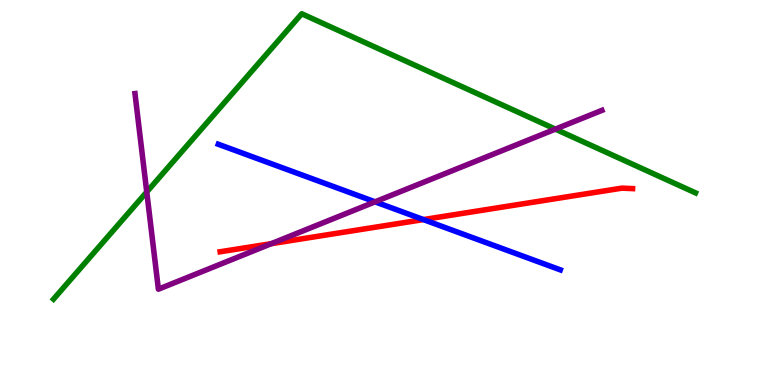[{'lines': ['blue', 'red'], 'intersections': [{'x': 5.46, 'y': 4.3}]}, {'lines': ['green', 'red'], 'intersections': []}, {'lines': ['purple', 'red'], 'intersections': [{'x': 3.5, 'y': 3.67}]}, {'lines': ['blue', 'green'], 'intersections': []}, {'lines': ['blue', 'purple'], 'intersections': [{'x': 4.84, 'y': 4.76}]}, {'lines': ['green', 'purple'], 'intersections': [{'x': 1.89, 'y': 5.01}, {'x': 7.17, 'y': 6.65}]}]